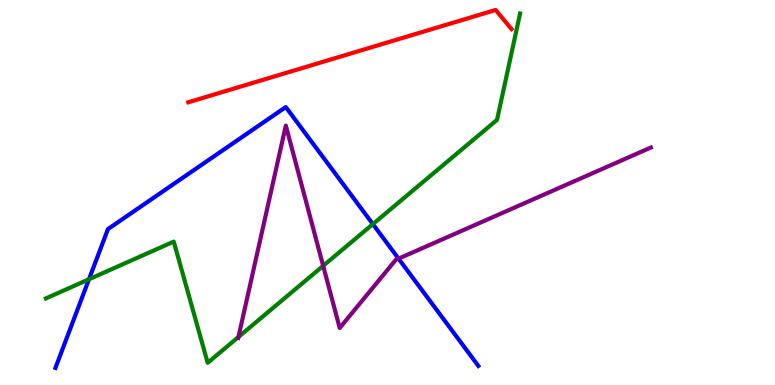[{'lines': ['blue', 'red'], 'intersections': []}, {'lines': ['green', 'red'], 'intersections': []}, {'lines': ['purple', 'red'], 'intersections': []}, {'lines': ['blue', 'green'], 'intersections': [{'x': 1.15, 'y': 2.75}, {'x': 4.81, 'y': 4.18}]}, {'lines': ['blue', 'purple'], 'intersections': [{'x': 5.14, 'y': 3.28}]}, {'lines': ['green', 'purple'], 'intersections': [{'x': 3.08, 'y': 1.25}, {'x': 4.17, 'y': 3.09}]}]